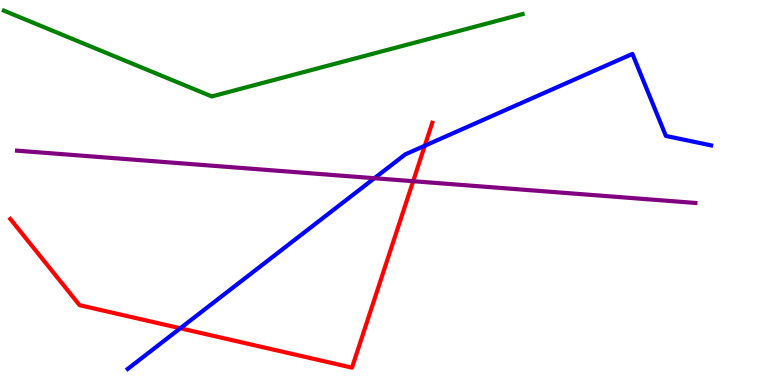[{'lines': ['blue', 'red'], 'intersections': [{'x': 2.33, 'y': 1.47}, {'x': 5.48, 'y': 6.21}]}, {'lines': ['green', 'red'], 'intersections': []}, {'lines': ['purple', 'red'], 'intersections': [{'x': 5.33, 'y': 5.29}]}, {'lines': ['blue', 'green'], 'intersections': []}, {'lines': ['blue', 'purple'], 'intersections': [{'x': 4.83, 'y': 5.37}]}, {'lines': ['green', 'purple'], 'intersections': []}]